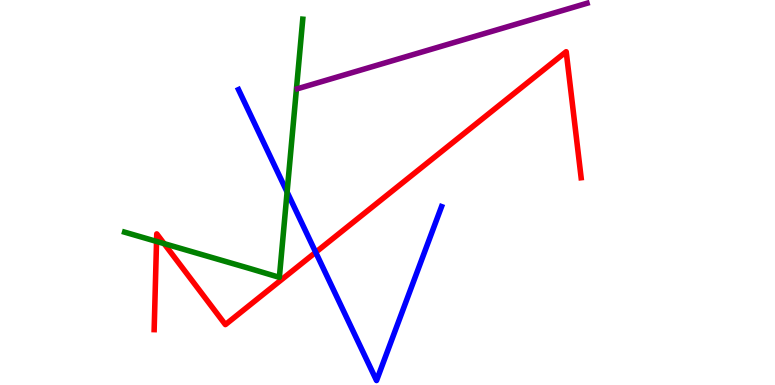[{'lines': ['blue', 'red'], 'intersections': [{'x': 4.07, 'y': 3.45}]}, {'lines': ['green', 'red'], 'intersections': [{'x': 2.02, 'y': 3.73}, {'x': 2.12, 'y': 3.67}]}, {'lines': ['purple', 'red'], 'intersections': []}, {'lines': ['blue', 'green'], 'intersections': [{'x': 3.7, 'y': 5.01}]}, {'lines': ['blue', 'purple'], 'intersections': []}, {'lines': ['green', 'purple'], 'intersections': []}]